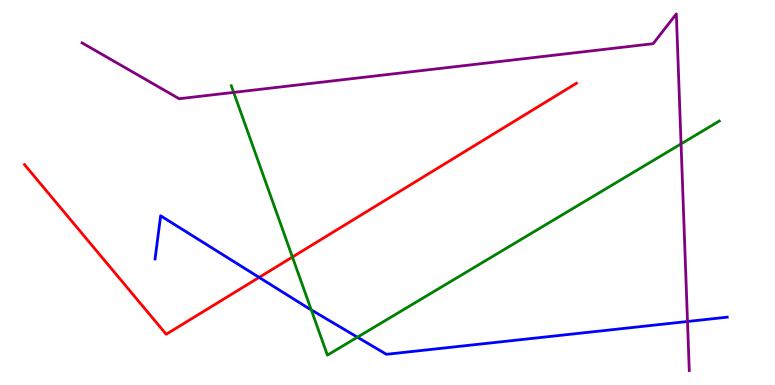[{'lines': ['blue', 'red'], 'intersections': [{'x': 3.34, 'y': 2.79}]}, {'lines': ['green', 'red'], 'intersections': [{'x': 3.77, 'y': 3.32}]}, {'lines': ['purple', 'red'], 'intersections': []}, {'lines': ['blue', 'green'], 'intersections': [{'x': 4.02, 'y': 1.95}, {'x': 4.61, 'y': 1.24}]}, {'lines': ['blue', 'purple'], 'intersections': [{'x': 8.87, 'y': 1.65}]}, {'lines': ['green', 'purple'], 'intersections': [{'x': 3.02, 'y': 7.6}, {'x': 8.79, 'y': 6.26}]}]